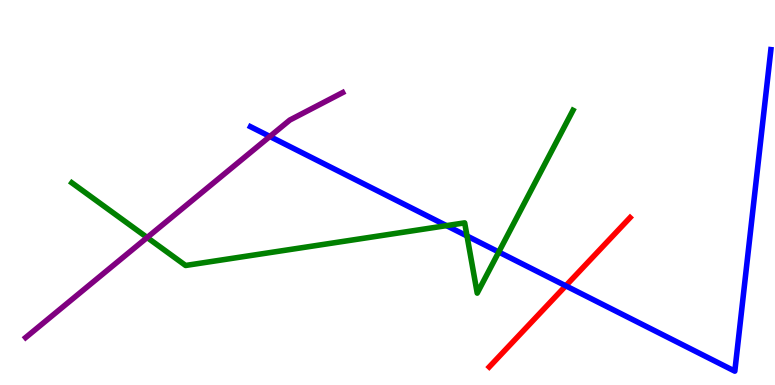[{'lines': ['blue', 'red'], 'intersections': [{'x': 7.3, 'y': 2.58}]}, {'lines': ['green', 'red'], 'intersections': []}, {'lines': ['purple', 'red'], 'intersections': []}, {'lines': ['blue', 'green'], 'intersections': [{'x': 5.76, 'y': 4.14}, {'x': 6.03, 'y': 3.87}, {'x': 6.44, 'y': 3.45}]}, {'lines': ['blue', 'purple'], 'intersections': [{'x': 3.48, 'y': 6.46}]}, {'lines': ['green', 'purple'], 'intersections': [{'x': 1.9, 'y': 3.83}]}]